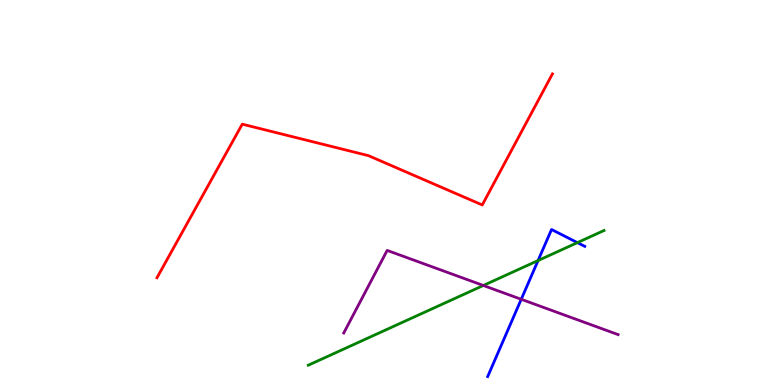[{'lines': ['blue', 'red'], 'intersections': []}, {'lines': ['green', 'red'], 'intersections': []}, {'lines': ['purple', 'red'], 'intersections': []}, {'lines': ['blue', 'green'], 'intersections': [{'x': 6.94, 'y': 3.23}, {'x': 7.45, 'y': 3.7}]}, {'lines': ['blue', 'purple'], 'intersections': [{'x': 6.73, 'y': 2.23}]}, {'lines': ['green', 'purple'], 'intersections': [{'x': 6.24, 'y': 2.59}]}]